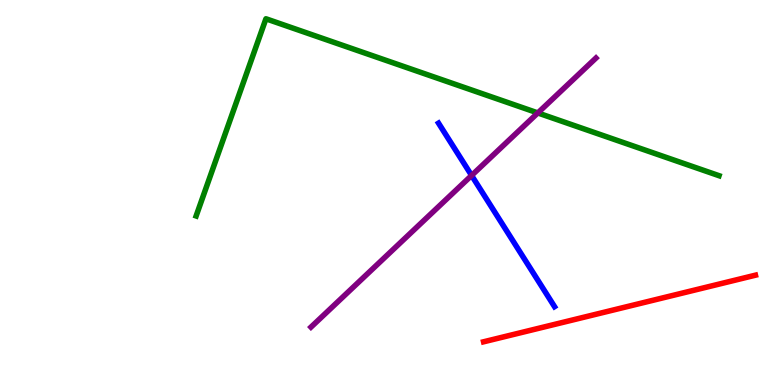[{'lines': ['blue', 'red'], 'intersections': []}, {'lines': ['green', 'red'], 'intersections': []}, {'lines': ['purple', 'red'], 'intersections': []}, {'lines': ['blue', 'green'], 'intersections': []}, {'lines': ['blue', 'purple'], 'intersections': [{'x': 6.09, 'y': 5.44}]}, {'lines': ['green', 'purple'], 'intersections': [{'x': 6.94, 'y': 7.07}]}]